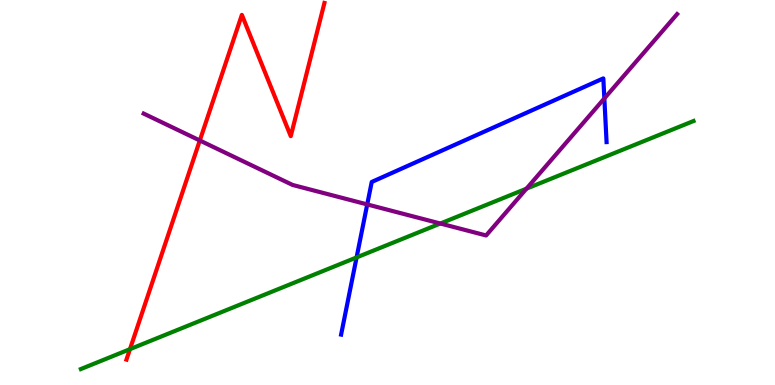[{'lines': ['blue', 'red'], 'intersections': []}, {'lines': ['green', 'red'], 'intersections': [{'x': 1.68, 'y': 0.931}]}, {'lines': ['purple', 'red'], 'intersections': [{'x': 2.58, 'y': 6.35}]}, {'lines': ['blue', 'green'], 'intersections': [{'x': 4.6, 'y': 3.31}]}, {'lines': ['blue', 'purple'], 'intersections': [{'x': 4.74, 'y': 4.69}, {'x': 7.8, 'y': 7.44}]}, {'lines': ['green', 'purple'], 'intersections': [{'x': 5.68, 'y': 4.19}, {'x': 6.79, 'y': 5.1}]}]